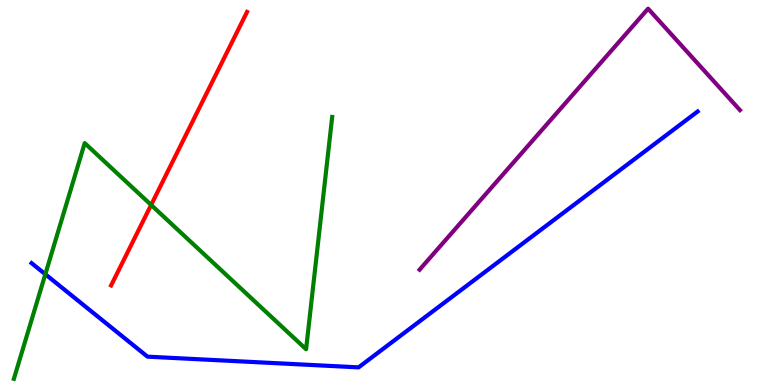[{'lines': ['blue', 'red'], 'intersections': []}, {'lines': ['green', 'red'], 'intersections': [{'x': 1.95, 'y': 4.68}]}, {'lines': ['purple', 'red'], 'intersections': []}, {'lines': ['blue', 'green'], 'intersections': [{'x': 0.585, 'y': 2.88}]}, {'lines': ['blue', 'purple'], 'intersections': []}, {'lines': ['green', 'purple'], 'intersections': []}]